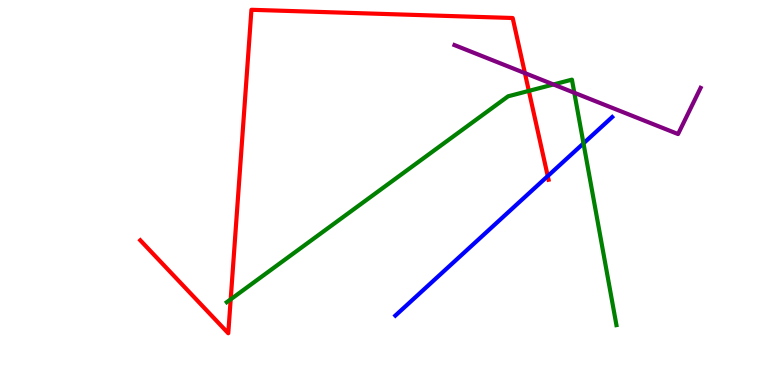[{'lines': ['blue', 'red'], 'intersections': [{'x': 7.07, 'y': 5.43}]}, {'lines': ['green', 'red'], 'intersections': [{'x': 2.98, 'y': 2.23}, {'x': 6.82, 'y': 7.64}]}, {'lines': ['purple', 'red'], 'intersections': [{'x': 6.77, 'y': 8.1}]}, {'lines': ['blue', 'green'], 'intersections': [{'x': 7.53, 'y': 6.28}]}, {'lines': ['blue', 'purple'], 'intersections': []}, {'lines': ['green', 'purple'], 'intersections': [{'x': 7.14, 'y': 7.81}, {'x': 7.41, 'y': 7.59}]}]